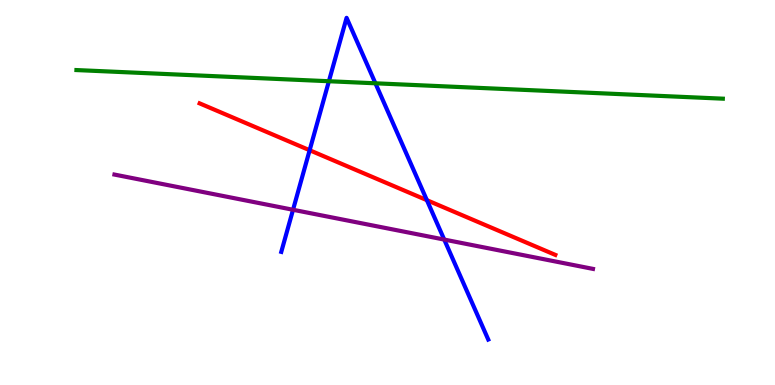[{'lines': ['blue', 'red'], 'intersections': [{'x': 4.0, 'y': 6.1}, {'x': 5.51, 'y': 4.8}]}, {'lines': ['green', 'red'], 'intersections': []}, {'lines': ['purple', 'red'], 'intersections': []}, {'lines': ['blue', 'green'], 'intersections': [{'x': 4.24, 'y': 7.89}, {'x': 4.84, 'y': 7.84}]}, {'lines': ['blue', 'purple'], 'intersections': [{'x': 3.78, 'y': 4.55}, {'x': 5.73, 'y': 3.78}]}, {'lines': ['green', 'purple'], 'intersections': []}]